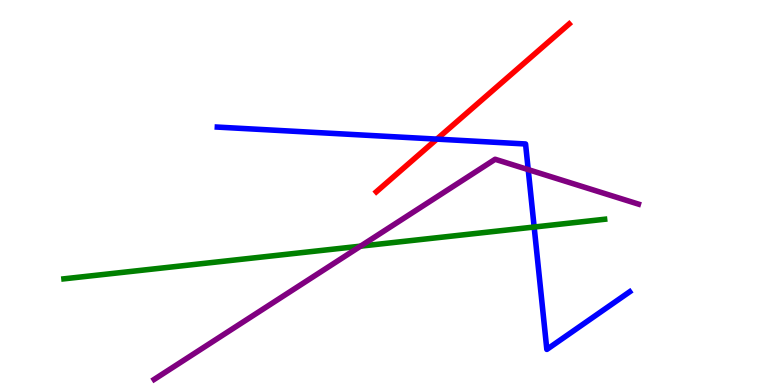[{'lines': ['blue', 'red'], 'intersections': [{'x': 5.64, 'y': 6.39}]}, {'lines': ['green', 'red'], 'intersections': []}, {'lines': ['purple', 'red'], 'intersections': []}, {'lines': ['blue', 'green'], 'intersections': [{'x': 6.89, 'y': 4.1}]}, {'lines': ['blue', 'purple'], 'intersections': [{'x': 6.82, 'y': 5.59}]}, {'lines': ['green', 'purple'], 'intersections': [{'x': 4.65, 'y': 3.61}]}]